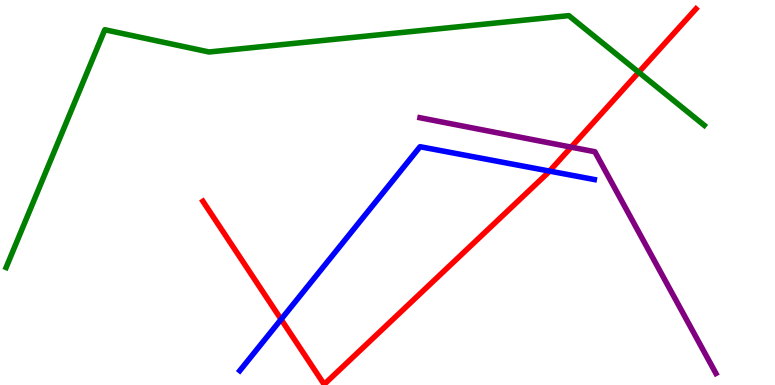[{'lines': ['blue', 'red'], 'intersections': [{'x': 3.63, 'y': 1.7}, {'x': 7.09, 'y': 5.56}]}, {'lines': ['green', 'red'], 'intersections': [{'x': 8.24, 'y': 8.12}]}, {'lines': ['purple', 'red'], 'intersections': [{'x': 7.37, 'y': 6.18}]}, {'lines': ['blue', 'green'], 'intersections': []}, {'lines': ['blue', 'purple'], 'intersections': []}, {'lines': ['green', 'purple'], 'intersections': []}]